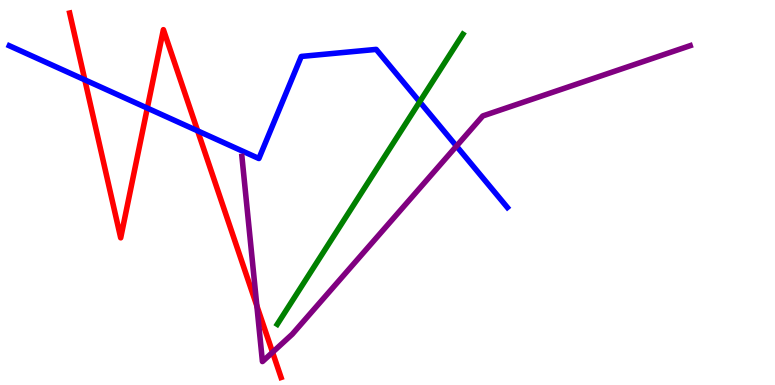[{'lines': ['blue', 'red'], 'intersections': [{'x': 1.09, 'y': 7.93}, {'x': 1.9, 'y': 7.19}, {'x': 2.55, 'y': 6.6}]}, {'lines': ['green', 'red'], 'intersections': []}, {'lines': ['purple', 'red'], 'intersections': [{'x': 3.31, 'y': 2.05}, {'x': 3.52, 'y': 0.85}]}, {'lines': ['blue', 'green'], 'intersections': [{'x': 5.42, 'y': 7.36}]}, {'lines': ['blue', 'purple'], 'intersections': [{'x': 5.89, 'y': 6.21}]}, {'lines': ['green', 'purple'], 'intersections': []}]